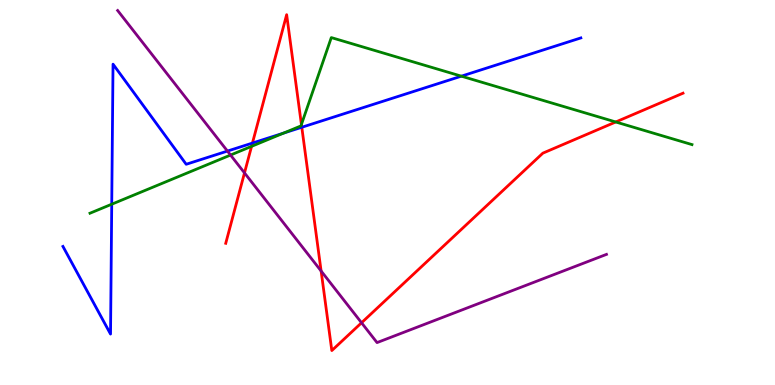[{'lines': ['blue', 'red'], 'intersections': [{'x': 3.26, 'y': 6.28}, {'x': 3.89, 'y': 6.69}]}, {'lines': ['green', 'red'], 'intersections': [{'x': 3.25, 'y': 6.2}, {'x': 3.89, 'y': 6.77}, {'x': 7.95, 'y': 6.83}]}, {'lines': ['purple', 'red'], 'intersections': [{'x': 3.15, 'y': 5.51}, {'x': 4.14, 'y': 2.96}, {'x': 4.67, 'y': 1.62}]}, {'lines': ['blue', 'green'], 'intersections': [{'x': 1.44, 'y': 4.7}, {'x': 3.66, 'y': 6.54}, {'x': 5.95, 'y': 8.02}]}, {'lines': ['blue', 'purple'], 'intersections': [{'x': 2.93, 'y': 6.08}]}, {'lines': ['green', 'purple'], 'intersections': [{'x': 2.97, 'y': 5.97}]}]